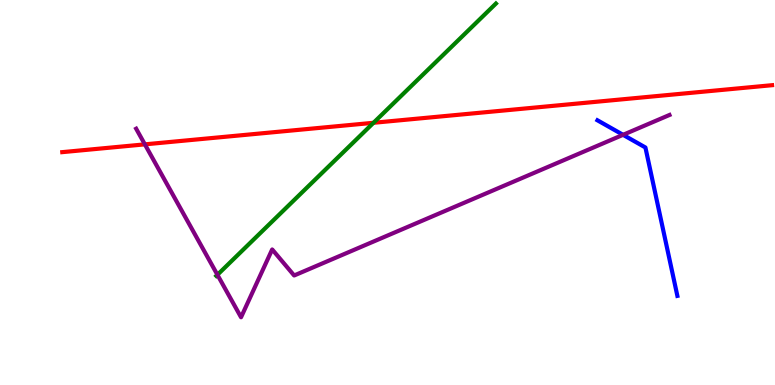[{'lines': ['blue', 'red'], 'intersections': []}, {'lines': ['green', 'red'], 'intersections': [{'x': 4.82, 'y': 6.81}]}, {'lines': ['purple', 'red'], 'intersections': [{'x': 1.87, 'y': 6.25}]}, {'lines': ['blue', 'green'], 'intersections': []}, {'lines': ['blue', 'purple'], 'intersections': [{'x': 8.04, 'y': 6.5}]}, {'lines': ['green', 'purple'], 'intersections': [{'x': 2.81, 'y': 2.86}]}]